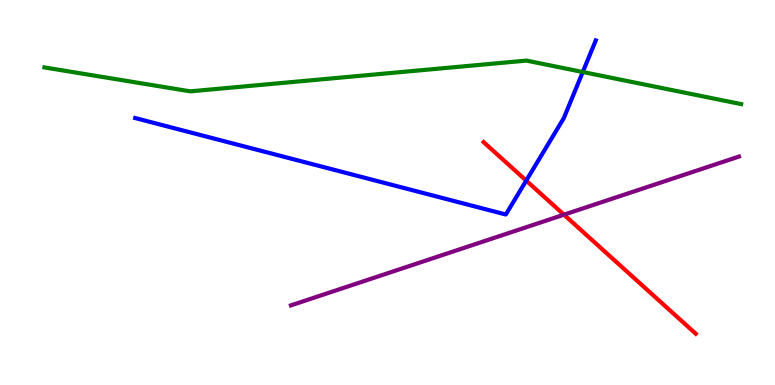[{'lines': ['blue', 'red'], 'intersections': [{'x': 6.79, 'y': 5.31}]}, {'lines': ['green', 'red'], 'intersections': []}, {'lines': ['purple', 'red'], 'intersections': [{'x': 7.28, 'y': 4.42}]}, {'lines': ['blue', 'green'], 'intersections': [{'x': 7.52, 'y': 8.13}]}, {'lines': ['blue', 'purple'], 'intersections': []}, {'lines': ['green', 'purple'], 'intersections': []}]